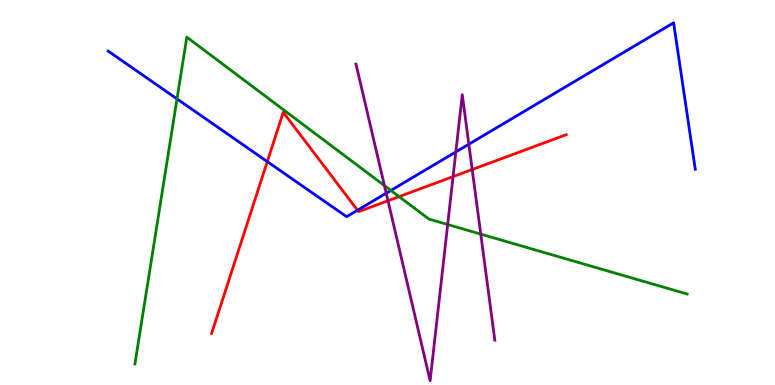[{'lines': ['blue', 'red'], 'intersections': [{'x': 3.45, 'y': 5.8}, {'x': 4.61, 'y': 4.54}]}, {'lines': ['green', 'red'], 'intersections': [{'x': 5.15, 'y': 4.89}]}, {'lines': ['purple', 'red'], 'intersections': [{'x': 5.01, 'y': 4.79}, {'x': 5.85, 'y': 5.41}, {'x': 6.09, 'y': 5.6}]}, {'lines': ['blue', 'green'], 'intersections': [{'x': 2.28, 'y': 7.43}, {'x': 5.04, 'y': 5.05}]}, {'lines': ['blue', 'purple'], 'intersections': [{'x': 4.98, 'y': 4.98}, {'x': 5.88, 'y': 6.05}, {'x': 6.05, 'y': 6.25}]}, {'lines': ['green', 'purple'], 'intersections': [{'x': 4.96, 'y': 5.18}, {'x': 5.78, 'y': 4.17}, {'x': 6.2, 'y': 3.92}]}]